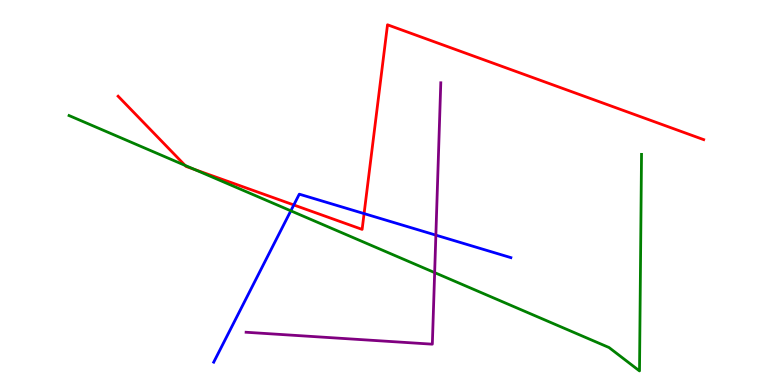[{'lines': ['blue', 'red'], 'intersections': [{'x': 3.79, 'y': 4.68}, {'x': 4.7, 'y': 4.45}]}, {'lines': ['green', 'red'], 'intersections': [{'x': 2.39, 'y': 5.7}, {'x': 2.51, 'y': 5.6}]}, {'lines': ['purple', 'red'], 'intersections': []}, {'lines': ['blue', 'green'], 'intersections': [{'x': 3.75, 'y': 4.52}]}, {'lines': ['blue', 'purple'], 'intersections': [{'x': 5.62, 'y': 3.89}]}, {'lines': ['green', 'purple'], 'intersections': [{'x': 5.61, 'y': 2.92}]}]